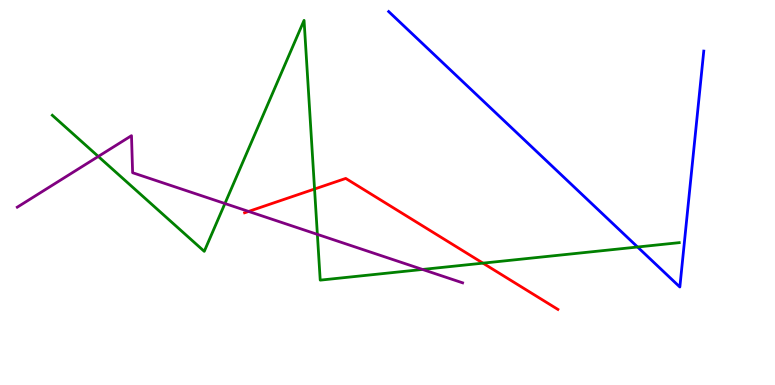[{'lines': ['blue', 'red'], 'intersections': []}, {'lines': ['green', 'red'], 'intersections': [{'x': 4.06, 'y': 5.09}, {'x': 6.23, 'y': 3.17}]}, {'lines': ['purple', 'red'], 'intersections': [{'x': 3.21, 'y': 4.51}]}, {'lines': ['blue', 'green'], 'intersections': [{'x': 8.23, 'y': 3.58}]}, {'lines': ['blue', 'purple'], 'intersections': []}, {'lines': ['green', 'purple'], 'intersections': [{'x': 1.27, 'y': 5.94}, {'x': 2.9, 'y': 4.71}, {'x': 4.1, 'y': 3.91}, {'x': 5.45, 'y': 3.0}]}]